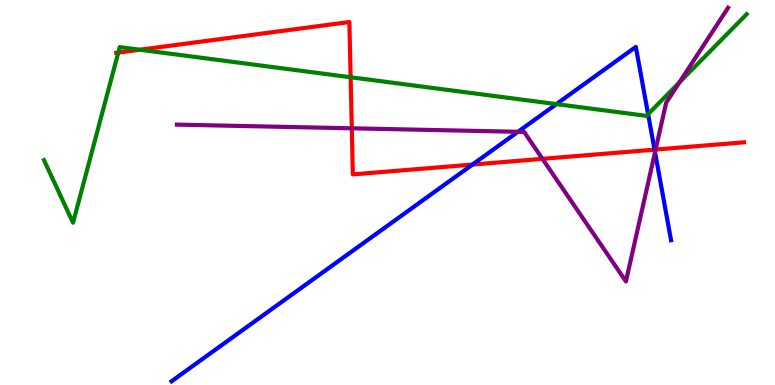[{'lines': ['blue', 'red'], 'intersections': [{'x': 6.1, 'y': 5.73}, {'x': 8.45, 'y': 6.11}]}, {'lines': ['green', 'red'], 'intersections': [{'x': 1.53, 'y': 8.63}, {'x': 1.8, 'y': 8.71}, {'x': 4.52, 'y': 7.99}]}, {'lines': ['purple', 'red'], 'intersections': [{'x': 4.54, 'y': 6.67}, {'x': 7.0, 'y': 5.87}, {'x': 8.46, 'y': 6.12}]}, {'lines': ['blue', 'green'], 'intersections': [{'x': 7.18, 'y': 7.3}, {'x': 8.36, 'y': 7.03}]}, {'lines': ['blue', 'purple'], 'intersections': [{'x': 6.68, 'y': 6.58}, {'x': 8.45, 'y': 6.05}]}, {'lines': ['green', 'purple'], 'intersections': [{'x': 8.77, 'y': 7.86}]}]